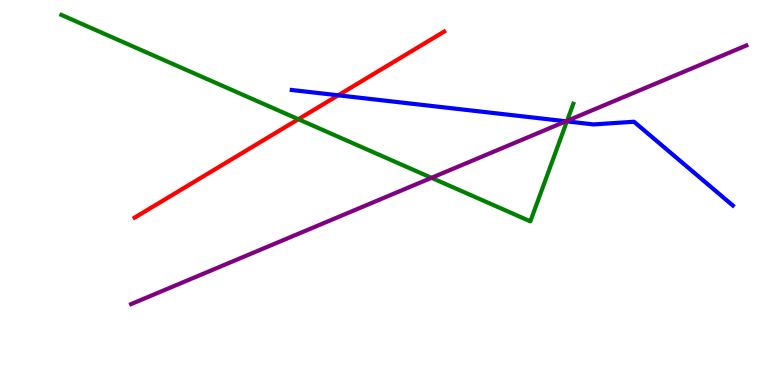[{'lines': ['blue', 'red'], 'intersections': [{'x': 4.36, 'y': 7.52}]}, {'lines': ['green', 'red'], 'intersections': [{'x': 3.85, 'y': 6.9}]}, {'lines': ['purple', 'red'], 'intersections': []}, {'lines': ['blue', 'green'], 'intersections': [{'x': 7.31, 'y': 6.85}]}, {'lines': ['blue', 'purple'], 'intersections': [{'x': 7.3, 'y': 6.85}]}, {'lines': ['green', 'purple'], 'intersections': [{'x': 5.57, 'y': 5.38}, {'x': 7.32, 'y': 6.86}]}]